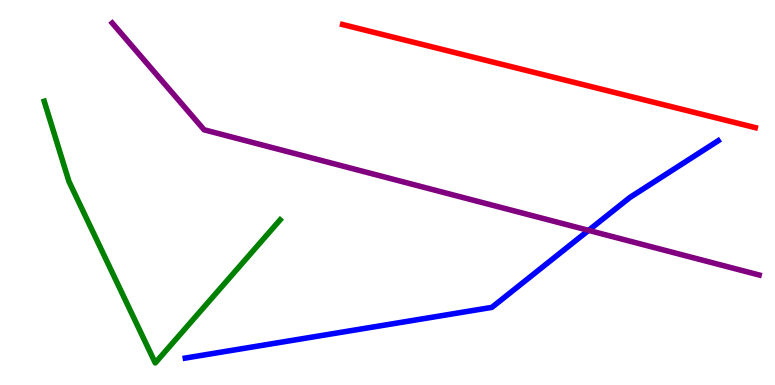[{'lines': ['blue', 'red'], 'intersections': []}, {'lines': ['green', 'red'], 'intersections': []}, {'lines': ['purple', 'red'], 'intersections': []}, {'lines': ['blue', 'green'], 'intersections': []}, {'lines': ['blue', 'purple'], 'intersections': [{'x': 7.59, 'y': 4.02}]}, {'lines': ['green', 'purple'], 'intersections': []}]